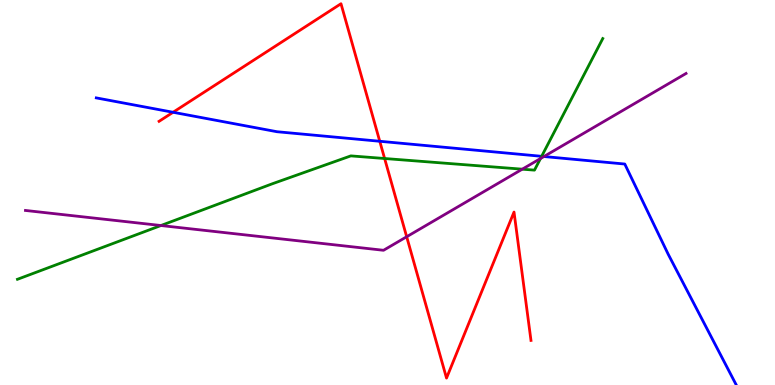[{'lines': ['blue', 'red'], 'intersections': [{'x': 2.23, 'y': 7.08}, {'x': 4.9, 'y': 6.33}]}, {'lines': ['green', 'red'], 'intersections': [{'x': 4.96, 'y': 5.88}]}, {'lines': ['purple', 'red'], 'intersections': [{'x': 5.25, 'y': 3.85}]}, {'lines': ['blue', 'green'], 'intersections': [{'x': 6.99, 'y': 5.94}]}, {'lines': ['blue', 'purple'], 'intersections': [{'x': 7.02, 'y': 5.93}]}, {'lines': ['green', 'purple'], 'intersections': [{'x': 2.08, 'y': 4.14}, {'x': 6.74, 'y': 5.61}, {'x': 6.97, 'y': 5.88}]}]